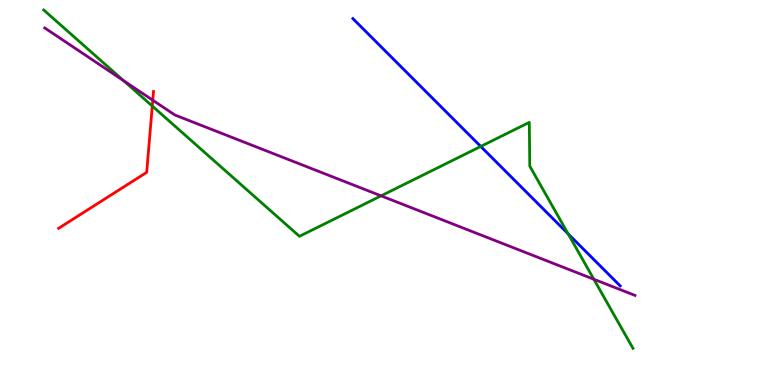[{'lines': ['blue', 'red'], 'intersections': []}, {'lines': ['green', 'red'], 'intersections': [{'x': 1.96, 'y': 7.25}]}, {'lines': ['purple', 'red'], 'intersections': [{'x': 1.97, 'y': 7.4}]}, {'lines': ['blue', 'green'], 'intersections': [{'x': 6.2, 'y': 6.2}, {'x': 7.33, 'y': 3.93}]}, {'lines': ['blue', 'purple'], 'intersections': []}, {'lines': ['green', 'purple'], 'intersections': [{'x': 1.6, 'y': 7.9}, {'x': 4.92, 'y': 4.91}, {'x': 7.66, 'y': 2.75}]}]